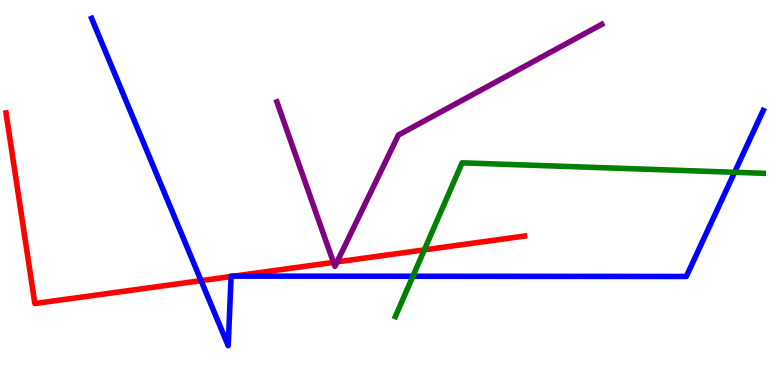[{'lines': ['blue', 'red'], 'intersections': [{'x': 2.59, 'y': 2.71}, {'x': 2.98, 'y': 2.82}, {'x': 3.02, 'y': 2.83}]}, {'lines': ['green', 'red'], 'intersections': [{'x': 5.48, 'y': 3.51}]}, {'lines': ['purple', 'red'], 'intersections': [{'x': 4.3, 'y': 3.18}, {'x': 4.35, 'y': 3.2}]}, {'lines': ['blue', 'green'], 'intersections': [{'x': 5.33, 'y': 2.82}, {'x': 9.48, 'y': 5.53}]}, {'lines': ['blue', 'purple'], 'intersections': []}, {'lines': ['green', 'purple'], 'intersections': []}]